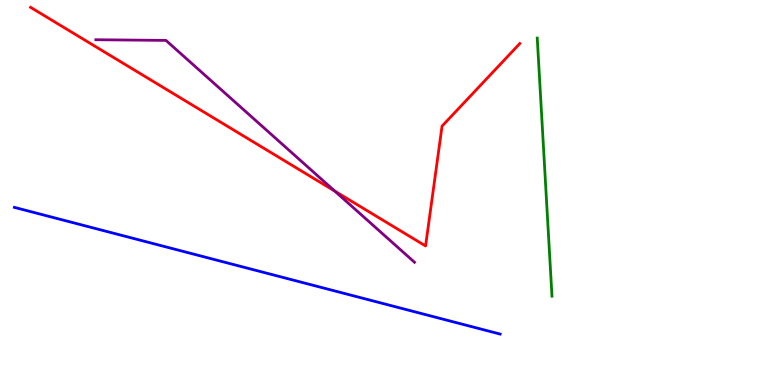[{'lines': ['blue', 'red'], 'intersections': []}, {'lines': ['green', 'red'], 'intersections': []}, {'lines': ['purple', 'red'], 'intersections': [{'x': 4.32, 'y': 5.04}]}, {'lines': ['blue', 'green'], 'intersections': []}, {'lines': ['blue', 'purple'], 'intersections': []}, {'lines': ['green', 'purple'], 'intersections': []}]